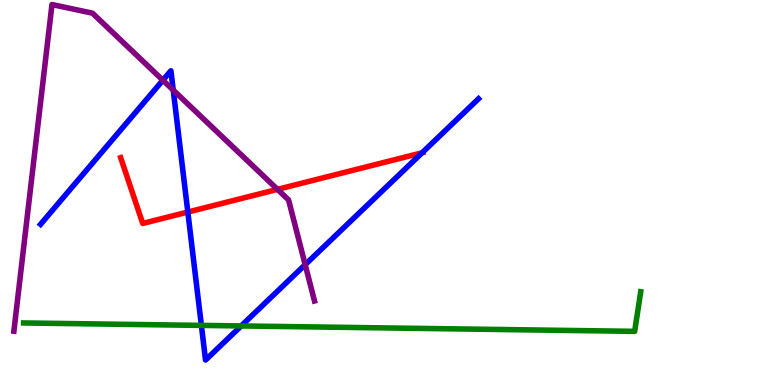[{'lines': ['blue', 'red'], 'intersections': [{'x': 2.42, 'y': 4.49}, {'x': 5.45, 'y': 6.03}]}, {'lines': ['green', 'red'], 'intersections': []}, {'lines': ['purple', 'red'], 'intersections': [{'x': 3.58, 'y': 5.08}]}, {'lines': ['blue', 'green'], 'intersections': [{'x': 2.6, 'y': 1.55}, {'x': 3.11, 'y': 1.53}]}, {'lines': ['blue', 'purple'], 'intersections': [{'x': 2.1, 'y': 7.92}, {'x': 2.24, 'y': 7.66}, {'x': 3.94, 'y': 3.13}]}, {'lines': ['green', 'purple'], 'intersections': []}]